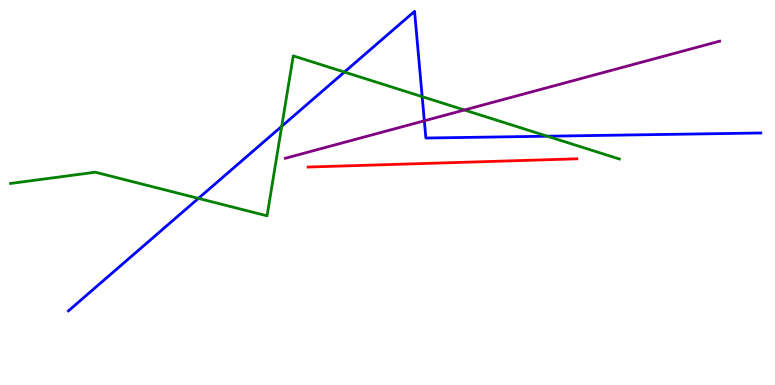[{'lines': ['blue', 'red'], 'intersections': []}, {'lines': ['green', 'red'], 'intersections': []}, {'lines': ['purple', 'red'], 'intersections': []}, {'lines': ['blue', 'green'], 'intersections': [{'x': 2.56, 'y': 4.85}, {'x': 3.64, 'y': 6.72}, {'x': 4.44, 'y': 8.13}, {'x': 5.45, 'y': 7.49}, {'x': 7.06, 'y': 6.46}]}, {'lines': ['blue', 'purple'], 'intersections': [{'x': 5.48, 'y': 6.86}]}, {'lines': ['green', 'purple'], 'intersections': [{'x': 5.99, 'y': 7.14}]}]